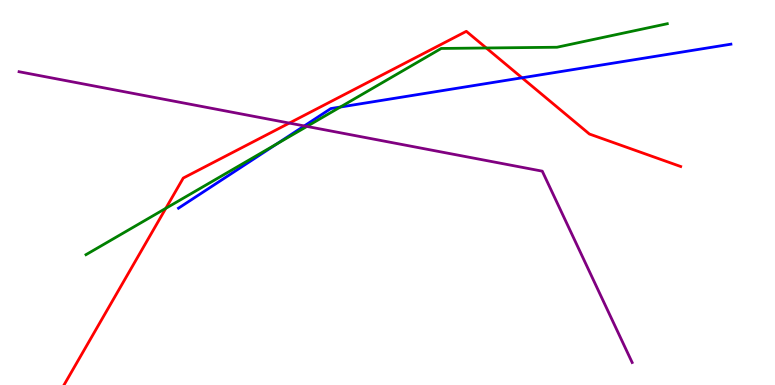[{'lines': ['blue', 'red'], 'intersections': [{'x': 6.74, 'y': 7.98}]}, {'lines': ['green', 'red'], 'intersections': [{'x': 2.14, 'y': 4.59}, {'x': 6.27, 'y': 8.75}]}, {'lines': ['purple', 'red'], 'intersections': [{'x': 3.73, 'y': 6.8}]}, {'lines': ['blue', 'green'], 'intersections': [{'x': 3.57, 'y': 6.26}, {'x': 4.39, 'y': 7.22}]}, {'lines': ['blue', 'purple'], 'intersections': [{'x': 3.93, 'y': 6.73}]}, {'lines': ['green', 'purple'], 'intersections': [{'x': 3.96, 'y': 6.72}]}]